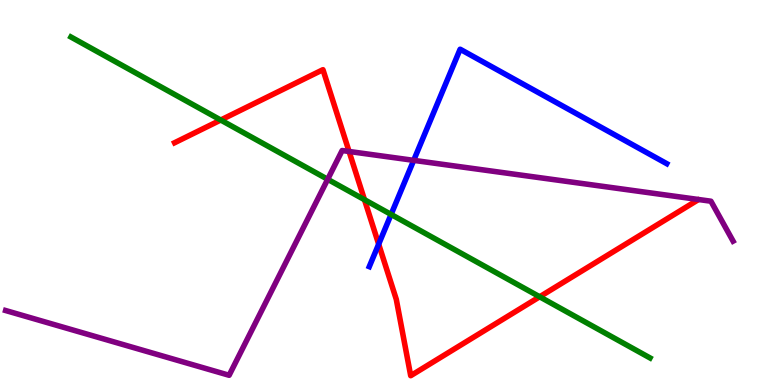[{'lines': ['blue', 'red'], 'intersections': [{'x': 4.89, 'y': 3.66}]}, {'lines': ['green', 'red'], 'intersections': [{'x': 2.85, 'y': 6.88}, {'x': 4.7, 'y': 4.81}, {'x': 6.96, 'y': 2.29}]}, {'lines': ['purple', 'red'], 'intersections': [{'x': 4.5, 'y': 6.07}]}, {'lines': ['blue', 'green'], 'intersections': [{'x': 5.05, 'y': 4.43}]}, {'lines': ['blue', 'purple'], 'intersections': [{'x': 5.34, 'y': 5.83}]}, {'lines': ['green', 'purple'], 'intersections': [{'x': 4.23, 'y': 5.34}]}]